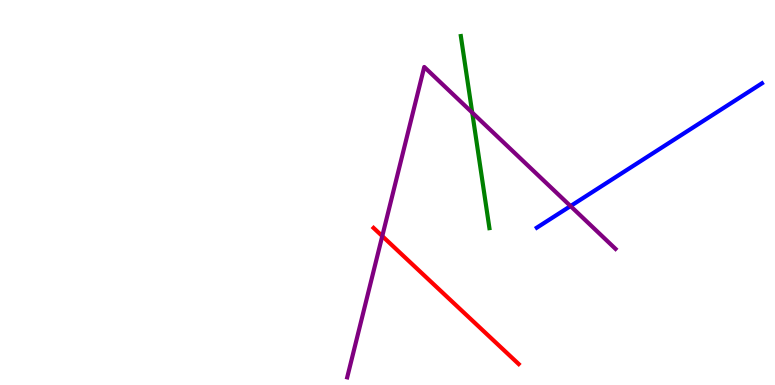[{'lines': ['blue', 'red'], 'intersections': []}, {'lines': ['green', 'red'], 'intersections': []}, {'lines': ['purple', 'red'], 'intersections': [{'x': 4.93, 'y': 3.87}]}, {'lines': ['blue', 'green'], 'intersections': []}, {'lines': ['blue', 'purple'], 'intersections': [{'x': 7.36, 'y': 4.65}]}, {'lines': ['green', 'purple'], 'intersections': [{'x': 6.09, 'y': 7.08}]}]